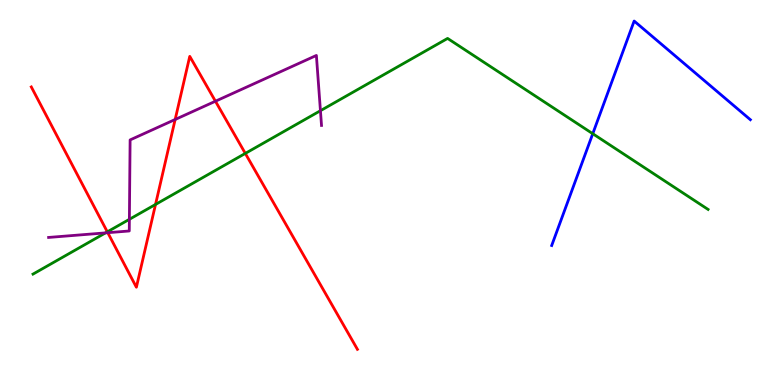[{'lines': ['blue', 'red'], 'intersections': []}, {'lines': ['green', 'red'], 'intersections': [{'x': 1.38, 'y': 3.98}, {'x': 2.01, 'y': 4.69}, {'x': 3.17, 'y': 6.02}]}, {'lines': ['purple', 'red'], 'intersections': [{'x': 1.39, 'y': 3.96}, {'x': 2.26, 'y': 6.9}, {'x': 2.78, 'y': 7.37}]}, {'lines': ['blue', 'green'], 'intersections': [{'x': 7.65, 'y': 6.53}]}, {'lines': ['blue', 'purple'], 'intersections': []}, {'lines': ['green', 'purple'], 'intersections': [{'x': 1.36, 'y': 3.95}, {'x': 1.67, 'y': 4.3}, {'x': 4.13, 'y': 7.12}]}]